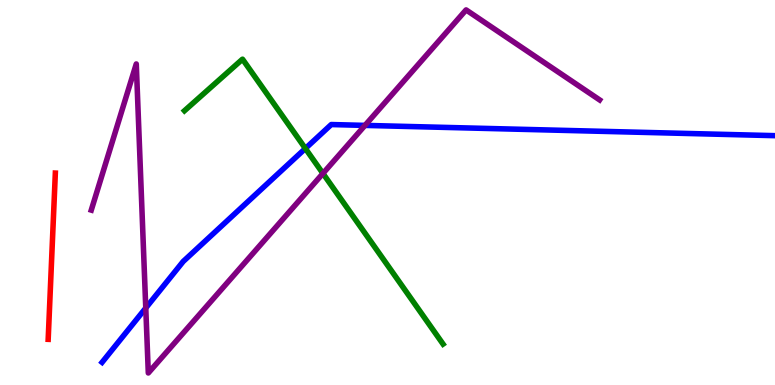[{'lines': ['blue', 'red'], 'intersections': []}, {'lines': ['green', 'red'], 'intersections': []}, {'lines': ['purple', 'red'], 'intersections': []}, {'lines': ['blue', 'green'], 'intersections': [{'x': 3.94, 'y': 6.14}]}, {'lines': ['blue', 'purple'], 'intersections': [{'x': 1.88, 'y': 2.0}, {'x': 4.71, 'y': 6.74}]}, {'lines': ['green', 'purple'], 'intersections': [{'x': 4.17, 'y': 5.5}]}]